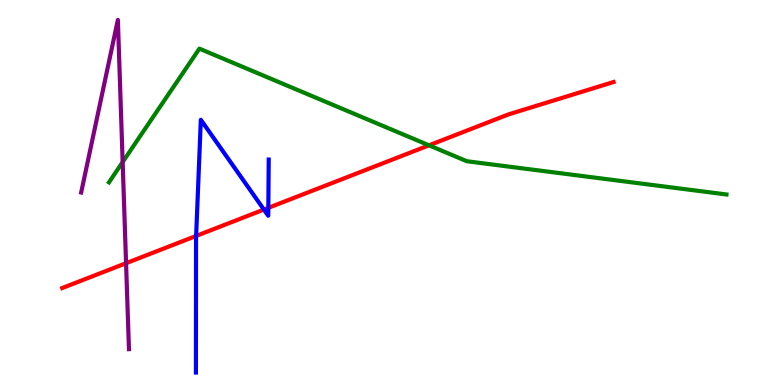[{'lines': ['blue', 'red'], 'intersections': [{'x': 2.53, 'y': 3.87}, {'x': 3.41, 'y': 4.56}, {'x': 3.46, 'y': 4.6}]}, {'lines': ['green', 'red'], 'intersections': [{'x': 5.54, 'y': 6.23}]}, {'lines': ['purple', 'red'], 'intersections': [{'x': 1.63, 'y': 3.16}]}, {'lines': ['blue', 'green'], 'intersections': []}, {'lines': ['blue', 'purple'], 'intersections': []}, {'lines': ['green', 'purple'], 'intersections': [{'x': 1.58, 'y': 5.79}]}]